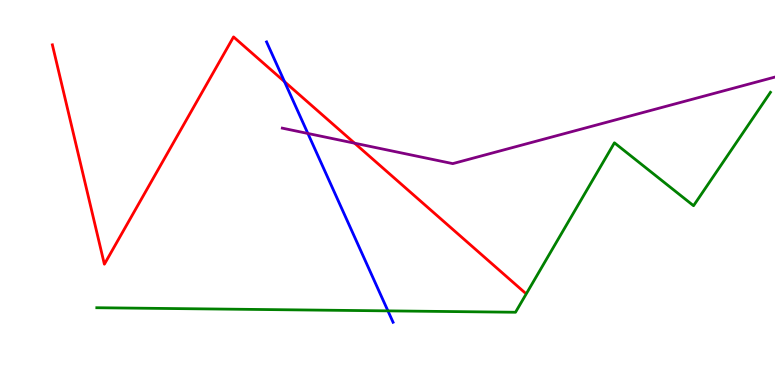[{'lines': ['blue', 'red'], 'intersections': [{'x': 3.67, 'y': 7.88}]}, {'lines': ['green', 'red'], 'intersections': []}, {'lines': ['purple', 'red'], 'intersections': [{'x': 4.58, 'y': 6.28}]}, {'lines': ['blue', 'green'], 'intersections': [{'x': 5.01, 'y': 1.93}]}, {'lines': ['blue', 'purple'], 'intersections': [{'x': 3.97, 'y': 6.53}]}, {'lines': ['green', 'purple'], 'intersections': []}]